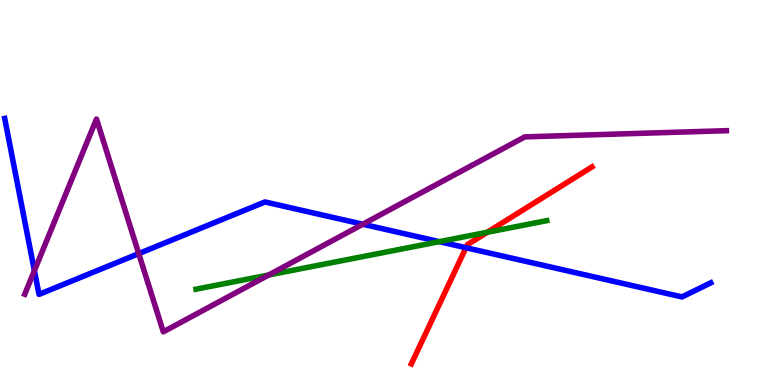[{'lines': ['blue', 'red'], 'intersections': [{'x': 6.01, 'y': 3.57}]}, {'lines': ['green', 'red'], 'intersections': [{'x': 6.29, 'y': 3.97}]}, {'lines': ['purple', 'red'], 'intersections': []}, {'lines': ['blue', 'green'], 'intersections': [{'x': 5.67, 'y': 3.72}]}, {'lines': ['blue', 'purple'], 'intersections': [{'x': 0.444, 'y': 2.97}, {'x': 1.79, 'y': 3.41}, {'x': 4.68, 'y': 4.18}]}, {'lines': ['green', 'purple'], 'intersections': [{'x': 3.47, 'y': 2.86}]}]